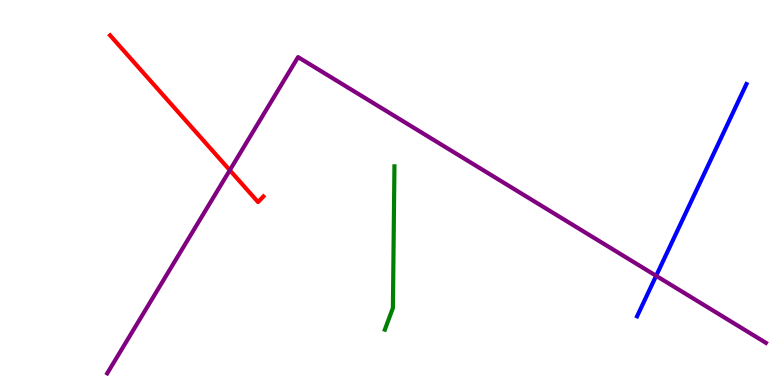[{'lines': ['blue', 'red'], 'intersections': []}, {'lines': ['green', 'red'], 'intersections': []}, {'lines': ['purple', 'red'], 'intersections': [{'x': 2.97, 'y': 5.58}]}, {'lines': ['blue', 'green'], 'intersections': []}, {'lines': ['blue', 'purple'], 'intersections': [{'x': 8.47, 'y': 2.84}]}, {'lines': ['green', 'purple'], 'intersections': []}]